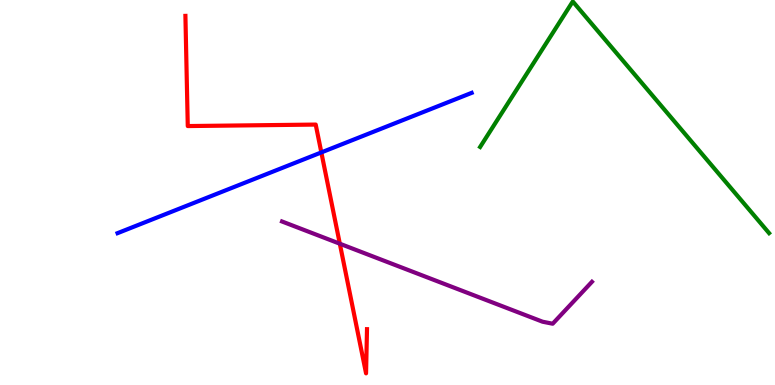[{'lines': ['blue', 'red'], 'intersections': [{'x': 4.15, 'y': 6.04}]}, {'lines': ['green', 'red'], 'intersections': []}, {'lines': ['purple', 'red'], 'intersections': [{'x': 4.38, 'y': 3.67}]}, {'lines': ['blue', 'green'], 'intersections': []}, {'lines': ['blue', 'purple'], 'intersections': []}, {'lines': ['green', 'purple'], 'intersections': []}]